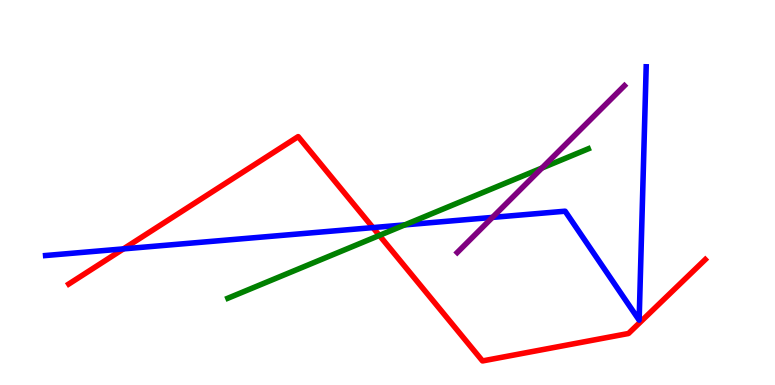[{'lines': ['blue', 'red'], 'intersections': [{'x': 1.59, 'y': 3.54}, {'x': 4.81, 'y': 4.09}]}, {'lines': ['green', 'red'], 'intersections': [{'x': 4.9, 'y': 3.89}]}, {'lines': ['purple', 'red'], 'intersections': []}, {'lines': ['blue', 'green'], 'intersections': [{'x': 5.22, 'y': 4.16}]}, {'lines': ['blue', 'purple'], 'intersections': [{'x': 6.35, 'y': 4.35}]}, {'lines': ['green', 'purple'], 'intersections': [{'x': 6.99, 'y': 5.64}]}]